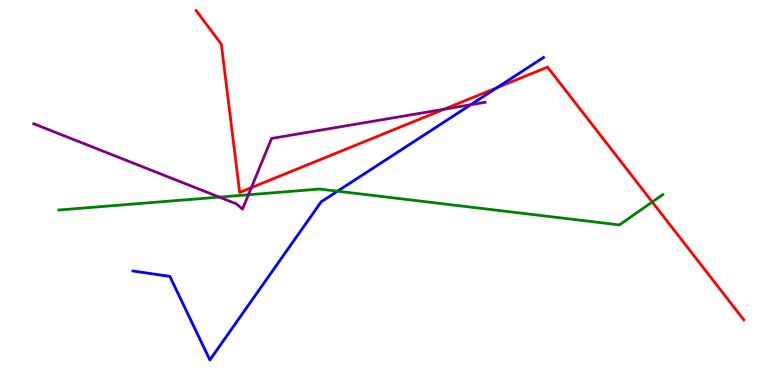[{'lines': ['blue', 'red'], 'intersections': [{'x': 6.41, 'y': 7.72}]}, {'lines': ['green', 'red'], 'intersections': [{'x': 8.42, 'y': 4.75}]}, {'lines': ['purple', 'red'], 'intersections': [{'x': 3.24, 'y': 5.13}, {'x': 5.73, 'y': 7.16}]}, {'lines': ['blue', 'green'], 'intersections': [{'x': 4.36, 'y': 5.03}]}, {'lines': ['blue', 'purple'], 'intersections': [{'x': 6.07, 'y': 7.28}]}, {'lines': ['green', 'purple'], 'intersections': [{'x': 2.83, 'y': 4.88}, {'x': 3.21, 'y': 4.94}]}]